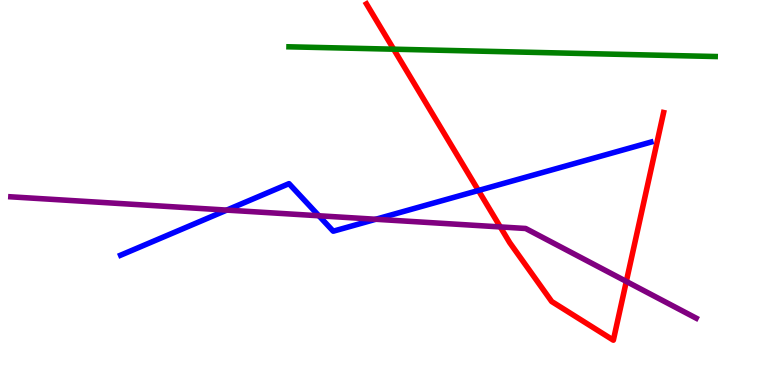[{'lines': ['blue', 'red'], 'intersections': [{'x': 6.17, 'y': 5.05}]}, {'lines': ['green', 'red'], 'intersections': [{'x': 5.08, 'y': 8.72}]}, {'lines': ['purple', 'red'], 'intersections': [{'x': 6.46, 'y': 4.11}, {'x': 8.08, 'y': 2.69}]}, {'lines': ['blue', 'green'], 'intersections': []}, {'lines': ['blue', 'purple'], 'intersections': [{'x': 2.93, 'y': 4.54}, {'x': 4.11, 'y': 4.4}, {'x': 4.85, 'y': 4.3}]}, {'lines': ['green', 'purple'], 'intersections': []}]